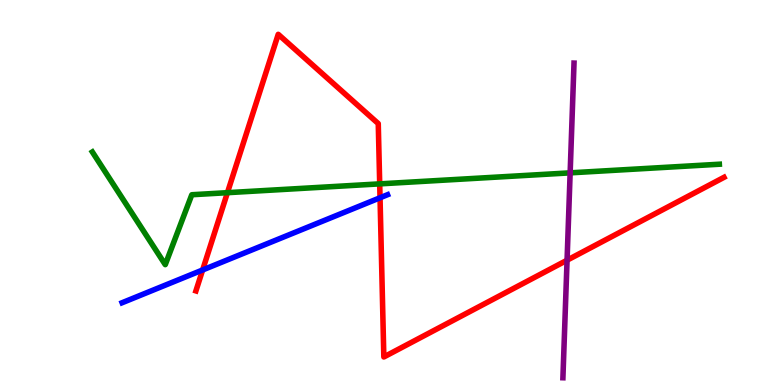[{'lines': ['blue', 'red'], 'intersections': [{'x': 2.61, 'y': 2.99}, {'x': 4.9, 'y': 4.86}]}, {'lines': ['green', 'red'], 'intersections': [{'x': 2.93, 'y': 5.0}, {'x': 4.9, 'y': 5.22}]}, {'lines': ['purple', 'red'], 'intersections': [{'x': 7.32, 'y': 3.24}]}, {'lines': ['blue', 'green'], 'intersections': []}, {'lines': ['blue', 'purple'], 'intersections': []}, {'lines': ['green', 'purple'], 'intersections': [{'x': 7.36, 'y': 5.51}]}]